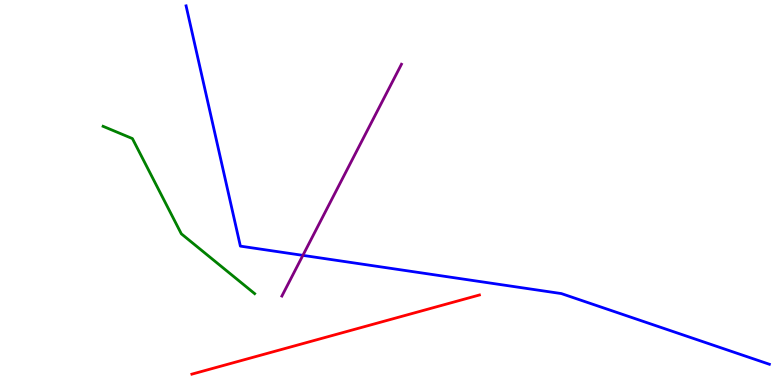[{'lines': ['blue', 'red'], 'intersections': []}, {'lines': ['green', 'red'], 'intersections': []}, {'lines': ['purple', 'red'], 'intersections': []}, {'lines': ['blue', 'green'], 'intersections': []}, {'lines': ['blue', 'purple'], 'intersections': [{'x': 3.91, 'y': 3.37}]}, {'lines': ['green', 'purple'], 'intersections': []}]